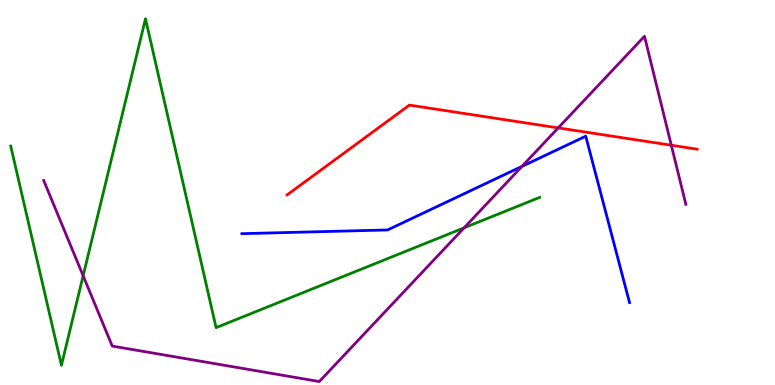[{'lines': ['blue', 'red'], 'intersections': []}, {'lines': ['green', 'red'], 'intersections': []}, {'lines': ['purple', 'red'], 'intersections': [{'x': 7.2, 'y': 6.68}, {'x': 8.66, 'y': 6.23}]}, {'lines': ['blue', 'green'], 'intersections': []}, {'lines': ['blue', 'purple'], 'intersections': [{'x': 6.74, 'y': 5.68}]}, {'lines': ['green', 'purple'], 'intersections': [{'x': 1.07, 'y': 2.84}, {'x': 5.99, 'y': 4.08}]}]